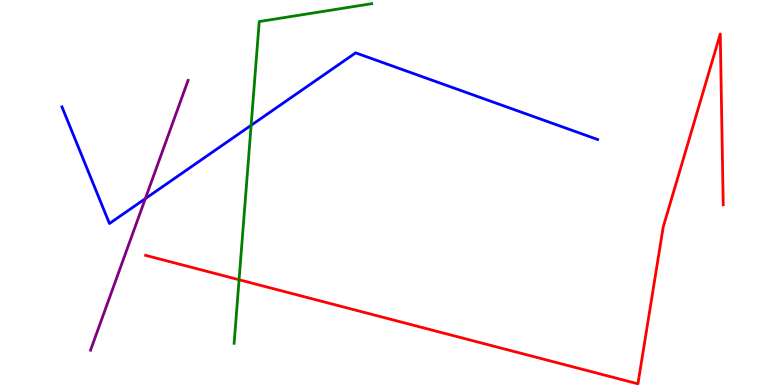[{'lines': ['blue', 'red'], 'intersections': []}, {'lines': ['green', 'red'], 'intersections': [{'x': 3.08, 'y': 2.73}]}, {'lines': ['purple', 'red'], 'intersections': []}, {'lines': ['blue', 'green'], 'intersections': [{'x': 3.24, 'y': 6.75}]}, {'lines': ['blue', 'purple'], 'intersections': [{'x': 1.87, 'y': 4.84}]}, {'lines': ['green', 'purple'], 'intersections': []}]